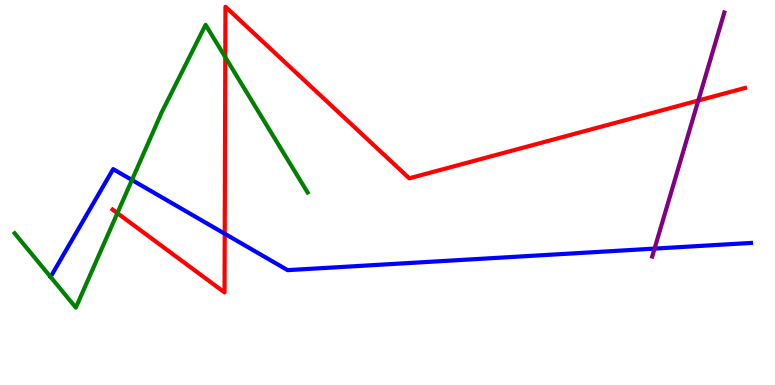[{'lines': ['blue', 'red'], 'intersections': [{'x': 2.9, 'y': 3.93}]}, {'lines': ['green', 'red'], 'intersections': [{'x': 1.51, 'y': 4.46}, {'x': 2.91, 'y': 8.51}]}, {'lines': ['purple', 'red'], 'intersections': [{'x': 9.01, 'y': 7.39}]}, {'lines': ['blue', 'green'], 'intersections': [{'x': 1.7, 'y': 5.32}]}, {'lines': ['blue', 'purple'], 'intersections': [{'x': 8.45, 'y': 3.54}]}, {'lines': ['green', 'purple'], 'intersections': []}]